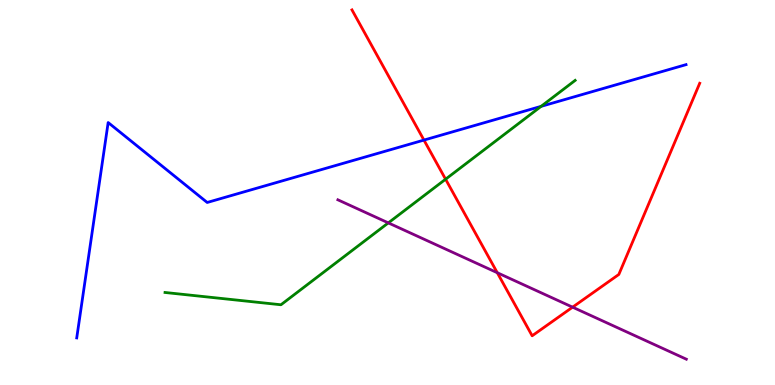[{'lines': ['blue', 'red'], 'intersections': [{'x': 5.47, 'y': 6.36}]}, {'lines': ['green', 'red'], 'intersections': [{'x': 5.75, 'y': 5.35}]}, {'lines': ['purple', 'red'], 'intersections': [{'x': 6.42, 'y': 2.92}, {'x': 7.39, 'y': 2.02}]}, {'lines': ['blue', 'green'], 'intersections': [{'x': 6.98, 'y': 7.24}]}, {'lines': ['blue', 'purple'], 'intersections': []}, {'lines': ['green', 'purple'], 'intersections': [{'x': 5.01, 'y': 4.21}]}]